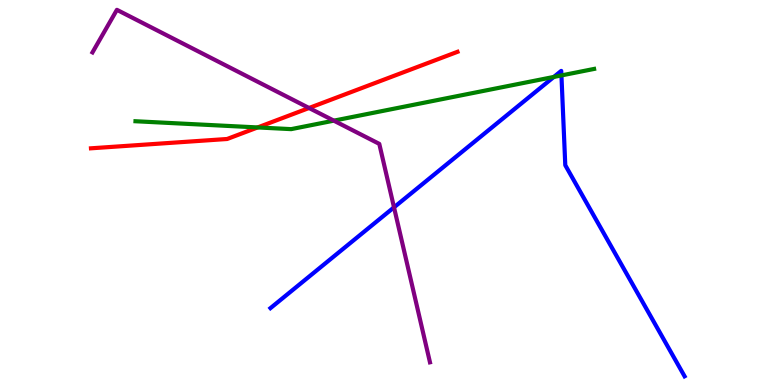[{'lines': ['blue', 'red'], 'intersections': []}, {'lines': ['green', 'red'], 'intersections': [{'x': 3.32, 'y': 6.69}]}, {'lines': ['purple', 'red'], 'intersections': [{'x': 3.99, 'y': 7.2}]}, {'lines': ['blue', 'green'], 'intersections': [{'x': 7.15, 'y': 8.0}, {'x': 7.24, 'y': 8.04}]}, {'lines': ['blue', 'purple'], 'intersections': [{'x': 5.08, 'y': 4.61}]}, {'lines': ['green', 'purple'], 'intersections': [{'x': 4.31, 'y': 6.87}]}]